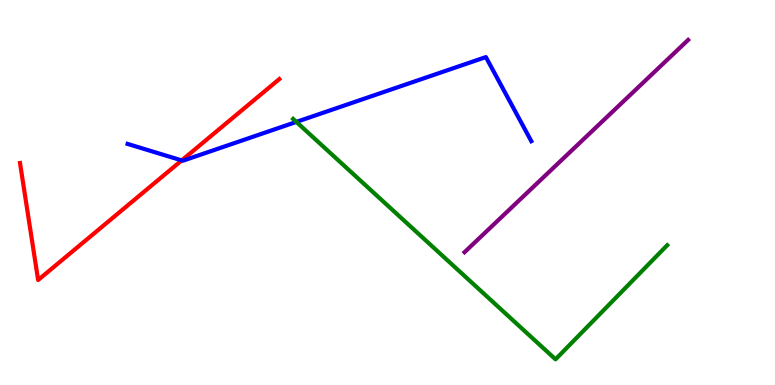[{'lines': ['blue', 'red'], 'intersections': [{'x': 2.34, 'y': 5.83}]}, {'lines': ['green', 'red'], 'intersections': []}, {'lines': ['purple', 'red'], 'intersections': []}, {'lines': ['blue', 'green'], 'intersections': [{'x': 3.82, 'y': 6.83}]}, {'lines': ['blue', 'purple'], 'intersections': []}, {'lines': ['green', 'purple'], 'intersections': []}]